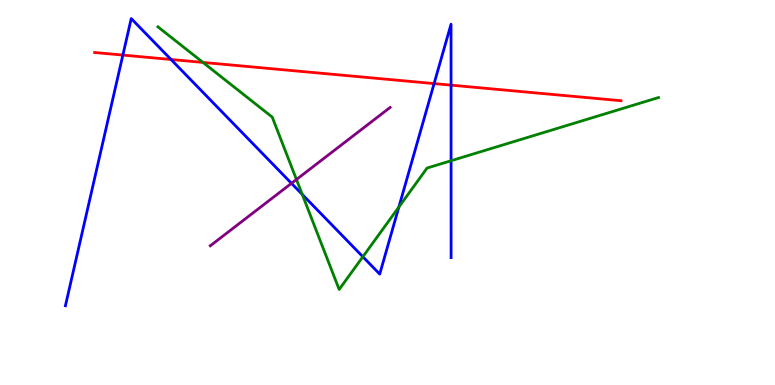[{'lines': ['blue', 'red'], 'intersections': [{'x': 1.59, 'y': 8.57}, {'x': 2.21, 'y': 8.45}, {'x': 5.6, 'y': 7.83}, {'x': 5.82, 'y': 7.79}]}, {'lines': ['green', 'red'], 'intersections': [{'x': 2.62, 'y': 8.38}]}, {'lines': ['purple', 'red'], 'intersections': []}, {'lines': ['blue', 'green'], 'intersections': [{'x': 3.9, 'y': 4.95}, {'x': 4.68, 'y': 3.33}, {'x': 5.15, 'y': 4.62}, {'x': 5.82, 'y': 5.82}]}, {'lines': ['blue', 'purple'], 'intersections': [{'x': 3.76, 'y': 5.24}]}, {'lines': ['green', 'purple'], 'intersections': [{'x': 3.83, 'y': 5.34}]}]